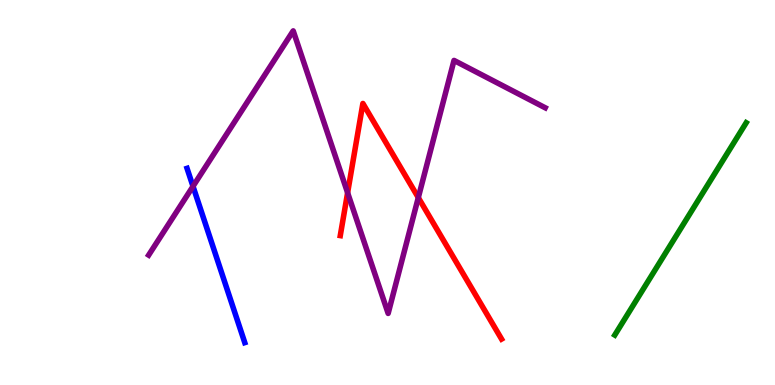[{'lines': ['blue', 'red'], 'intersections': []}, {'lines': ['green', 'red'], 'intersections': []}, {'lines': ['purple', 'red'], 'intersections': [{'x': 4.49, 'y': 4.99}, {'x': 5.4, 'y': 4.87}]}, {'lines': ['blue', 'green'], 'intersections': []}, {'lines': ['blue', 'purple'], 'intersections': [{'x': 2.49, 'y': 5.16}]}, {'lines': ['green', 'purple'], 'intersections': []}]